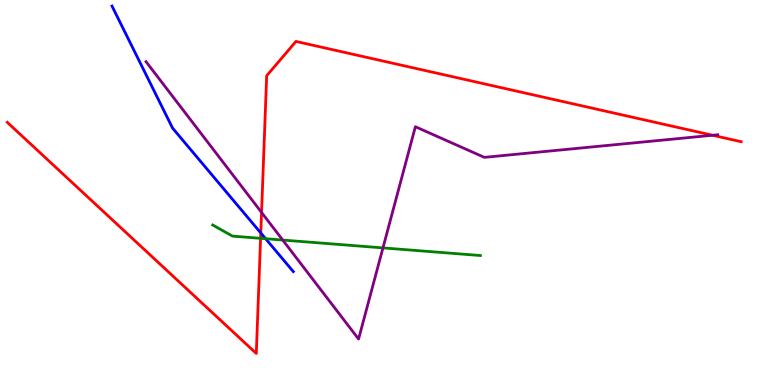[{'lines': ['blue', 'red'], 'intersections': [{'x': 3.37, 'y': 3.95}]}, {'lines': ['green', 'red'], 'intersections': [{'x': 3.36, 'y': 3.81}]}, {'lines': ['purple', 'red'], 'intersections': [{'x': 3.38, 'y': 4.48}, {'x': 9.19, 'y': 6.49}]}, {'lines': ['blue', 'green'], 'intersections': [{'x': 3.43, 'y': 3.8}]}, {'lines': ['blue', 'purple'], 'intersections': []}, {'lines': ['green', 'purple'], 'intersections': [{'x': 3.65, 'y': 3.76}, {'x': 4.94, 'y': 3.56}]}]